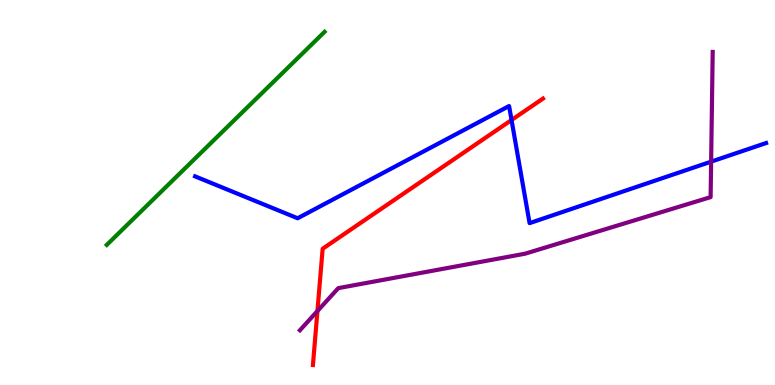[{'lines': ['blue', 'red'], 'intersections': [{'x': 6.6, 'y': 6.88}]}, {'lines': ['green', 'red'], 'intersections': []}, {'lines': ['purple', 'red'], 'intersections': [{'x': 4.1, 'y': 1.92}]}, {'lines': ['blue', 'green'], 'intersections': []}, {'lines': ['blue', 'purple'], 'intersections': [{'x': 9.18, 'y': 5.8}]}, {'lines': ['green', 'purple'], 'intersections': []}]